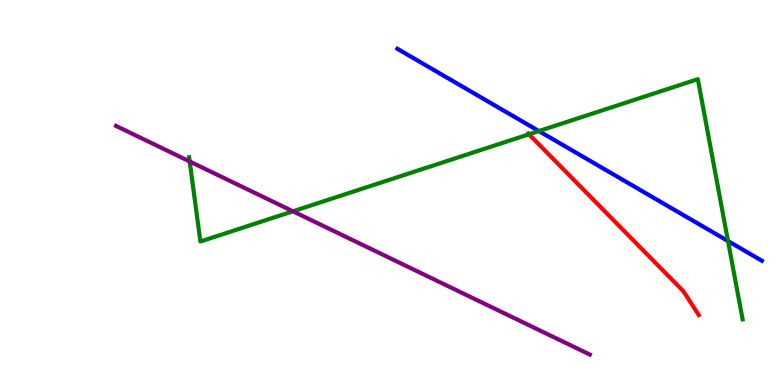[{'lines': ['blue', 'red'], 'intersections': []}, {'lines': ['green', 'red'], 'intersections': [{'x': 6.83, 'y': 6.51}]}, {'lines': ['purple', 'red'], 'intersections': []}, {'lines': ['blue', 'green'], 'intersections': [{'x': 6.95, 'y': 6.6}, {'x': 9.39, 'y': 3.74}]}, {'lines': ['blue', 'purple'], 'intersections': []}, {'lines': ['green', 'purple'], 'intersections': [{'x': 2.45, 'y': 5.81}, {'x': 3.78, 'y': 4.51}]}]